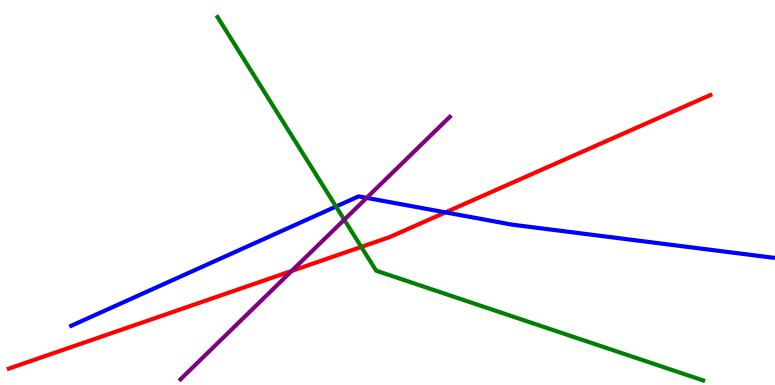[{'lines': ['blue', 'red'], 'intersections': [{'x': 5.75, 'y': 4.48}]}, {'lines': ['green', 'red'], 'intersections': [{'x': 4.66, 'y': 3.59}]}, {'lines': ['purple', 'red'], 'intersections': [{'x': 3.76, 'y': 2.96}]}, {'lines': ['blue', 'green'], 'intersections': [{'x': 4.34, 'y': 4.64}]}, {'lines': ['blue', 'purple'], 'intersections': [{'x': 4.73, 'y': 4.86}]}, {'lines': ['green', 'purple'], 'intersections': [{'x': 4.44, 'y': 4.29}]}]